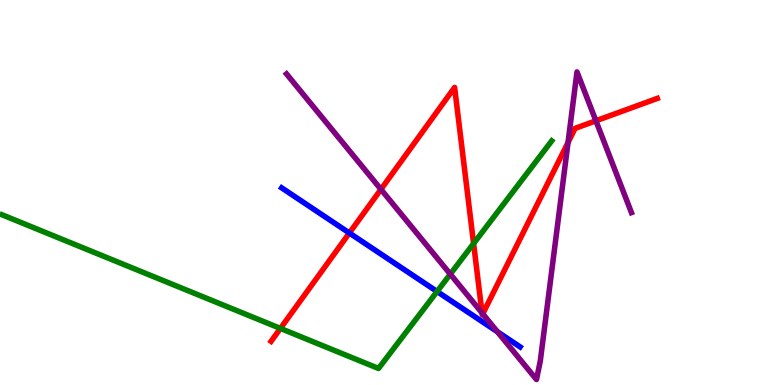[{'lines': ['blue', 'red'], 'intersections': [{'x': 4.51, 'y': 3.95}]}, {'lines': ['green', 'red'], 'intersections': [{'x': 3.62, 'y': 1.47}, {'x': 6.11, 'y': 3.67}]}, {'lines': ['purple', 'red'], 'intersections': [{'x': 4.92, 'y': 5.08}, {'x': 6.22, 'y': 1.87}, {'x': 6.23, 'y': 1.85}, {'x': 7.33, 'y': 6.3}, {'x': 7.69, 'y': 6.86}]}, {'lines': ['blue', 'green'], 'intersections': [{'x': 5.64, 'y': 2.43}]}, {'lines': ['blue', 'purple'], 'intersections': [{'x': 6.42, 'y': 1.38}]}, {'lines': ['green', 'purple'], 'intersections': [{'x': 5.81, 'y': 2.88}]}]